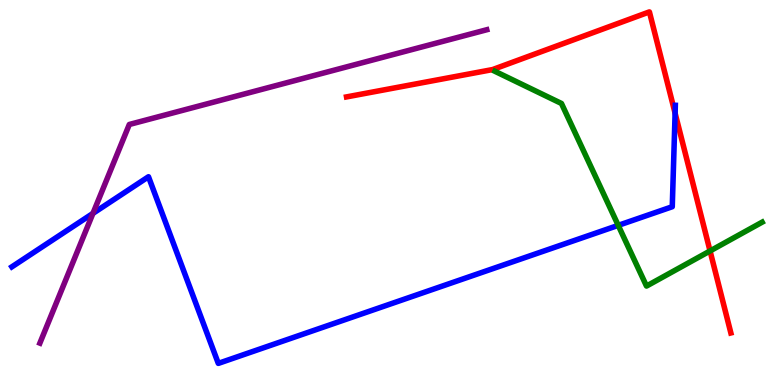[{'lines': ['blue', 'red'], 'intersections': [{'x': 8.71, 'y': 7.06}]}, {'lines': ['green', 'red'], 'intersections': [{'x': 9.16, 'y': 3.48}]}, {'lines': ['purple', 'red'], 'intersections': []}, {'lines': ['blue', 'green'], 'intersections': [{'x': 7.98, 'y': 4.15}]}, {'lines': ['blue', 'purple'], 'intersections': [{'x': 1.2, 'y': 4.46}]}, {'lines': ['green', 'purple'], 'intersections': []}]